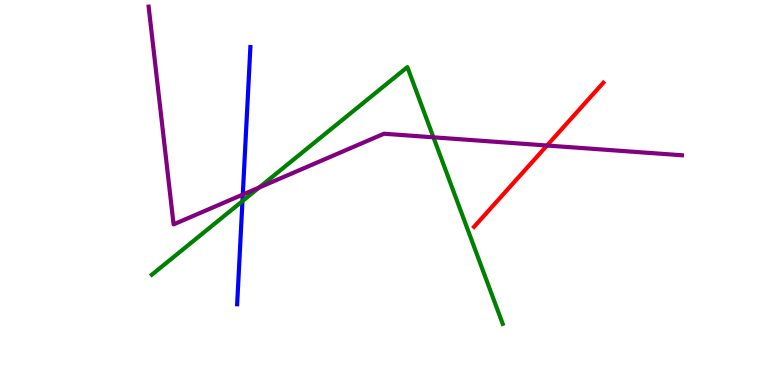[{'lines': ['blue', 'red'], 'intersections': []}, {'lines': ['green', 'red'], 'intersections': []}, {'lines': ['purple', 'red'], 'intersections': [{'x': 7.06, 'y': 6.22}]}, {'lines': ['blue', 'green'], 'intersections': [{'x': 3.13, 'y': 4.78}]}, {'lines': ['blue', 'purple'], 'intersections': [{'x': 3.13, 'y': 4.95}]}, {'lines': ['green', 'purple'], 'intersections': [{'x': 3.34, 'y': 5.13}, {'x': 5.59, 'y': 6.43}]}]